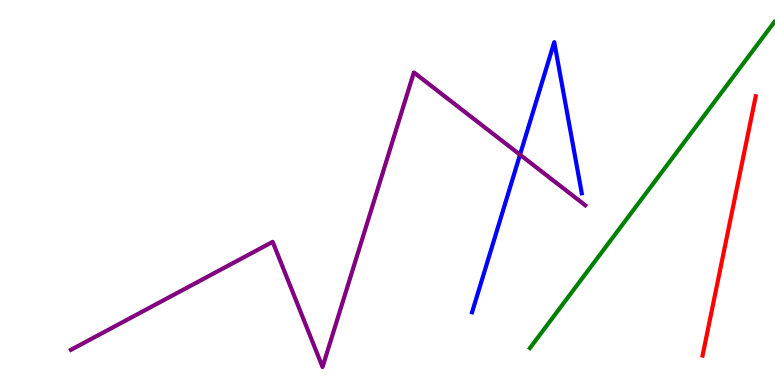[{'lines': ['blue', 'red'], 'intersections': []}, {'lines': ['green', 'red'], 'intersections': []}, {'lines': ['purple', 'red'], 'intersections': []}, {'lines': ['blue', 'green'], 'intersections': []}, {'lines': ['blue', 'purple'], 'intersections': [{'x': 6.71, 'y': 5.98}]}, {'lines': ['green', 'purple'], 'intersections': []}]